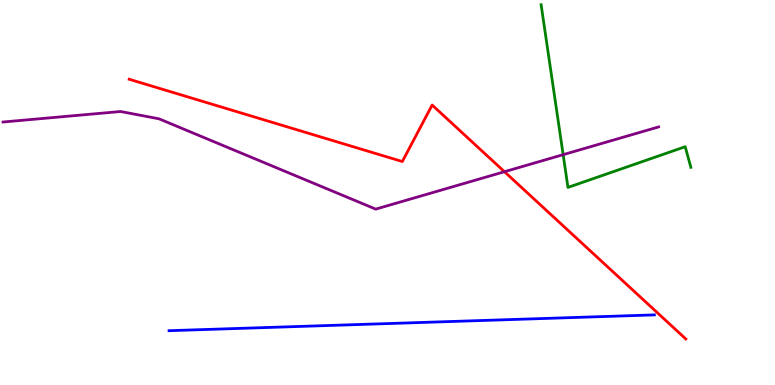[{'lines': ['blue', 'red'], 'intersections': []}, {'lines': ['green', 'red'], 'intersections': []}, {'lines': ['purple', 'red'], 'intersections': [{'x': 6.51, 'y': 5.54}]}, {'lines': ['blue', 'green'], 'intersections': []}, {'lines': ['blue', 'purple'], 'intersections': []}, {'lines': ['green', 'purple'], 'intersections': [{'x': 7.27, 'y': 5.98}]}]